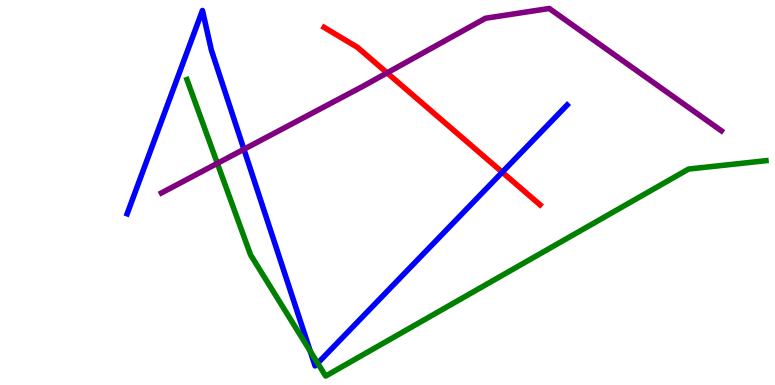[{'lines': ['blue', 'red'], 'intersections': [{'x': 6.48, 'y': 5.53}]}, {'lines': ['green', 'red'], 'intersections': []}, {'lines': ['purple', 'red'], 'intersections': [{'x': 4.99, 'y': 8.11}]}, {'lines': ['blue', 'green'], 'intersections': [{'x': 4.0, 'y': 0.879}, {'x': 4.1, 'y': 0.566}]}, {'lines': ['blue', 'purple'], 'intersections': [{'x': 3.15, 'y': 6.12}]}, {'lines': ['green', 'purple'], 'intersections': [{'x': 2.8, 'y': 5.76}]}]